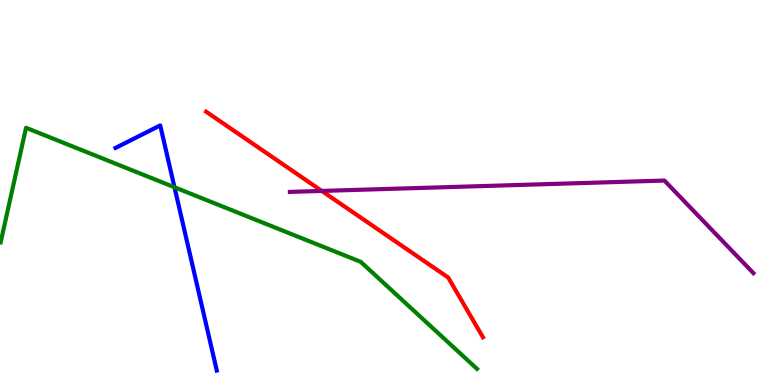[{'lines': ['blue', 'red'], 'intersections': []}, {'lines': ['green', 'red'], 'intersections': []}, {'lines': ['purple', 'red'], 'intersections': [{'x': 4.15, 'y': 5.04}]}, {'lines': ['blue', 'green'], 'intersections': [{'x': 2.25, 'y': 5.14}]}, {'lines': ['blue', 'purple'], 'intersections': []}, {'lines': ['green', 'purple'], 'intersections': []}]